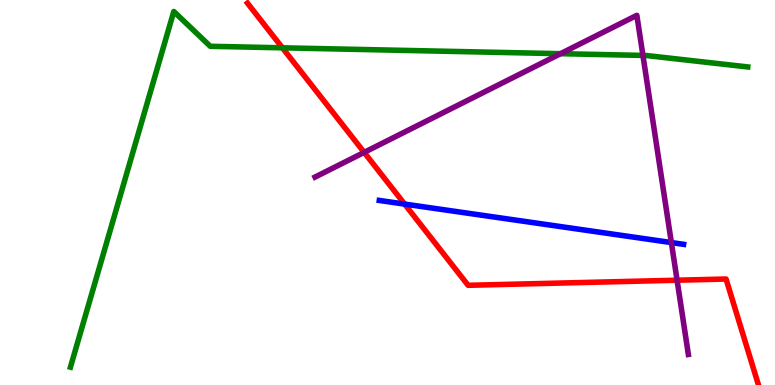[{'lines': ['blue', 'red'], 'intersections': [{'x': 5.22, 'y': 4.7}]}, {'lines': ['green', 'red'], 'intersections': [{'x': 3.64, 'y': 8.76}]}, {'lines': ['purple', 'red'], 'intersections': [{'x': 4.7, 'y': 6.04}, {'x': 8.74, 'y': 2.72}]}, {'lines': ['blue', 'green'], 'intersections': []}, {'lines': ['blue', 'purple'], 'intersections': [{'x': 8.66, 'y': 3.7}]}, {'lines': ['green', 'purple'], 'intersections': [{'x': 7.23, 'y': 8.61}, {'x': 8.3, 'y': 8.56}]}]